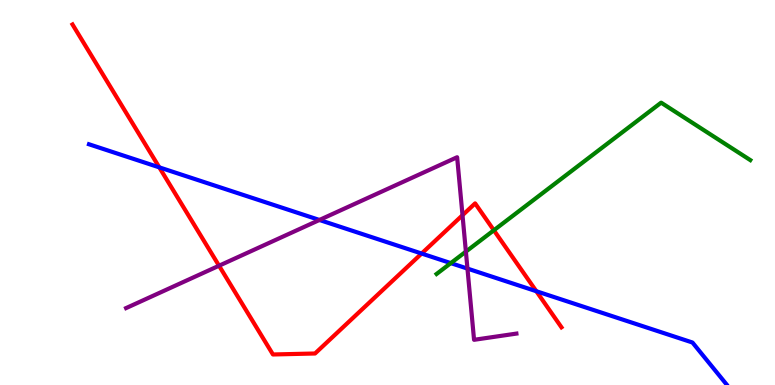[{'lines': ['blue', 'red'], 'intersections': [{'x': 2.06, 'y': 5.65}, {'x': 5.44, 'y': 3.41}, {'x': 6.92, 'y': 2.44}]}, {'lines': ['green', 'red'], 'intersections': [{'x': 6.37, 'y': 4.02}]}, {'lines': ['purple', 'red'], 'intersections': [{'x': 2.83, 'y': 3.1}, {'x': 5.97, 'y': 4.41}]}, {'lines': ['blue', 'green'], 'intersections': [{'x': 5.82, 'y': 3.17}]}, {'lines': ['blue', 'purple'], 'intersections': [{'x': 4.12, 'y': 4.29}, {'x': 6.03, 'y': 3.02}]}, {'lines': ['green', 'purple'], 'intersections': [{'x': 6.01, 'y': 3.46}]}]